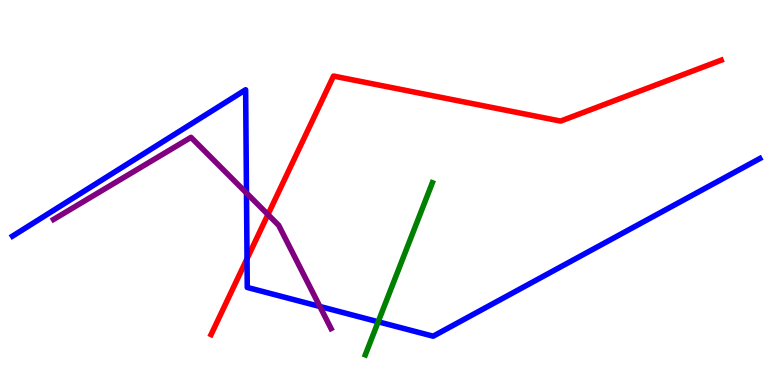[{'lines': ['blue', 'red'], 'intersections': [{'x': 3.19, 'y': 3.28}]}, {'lines': ['green', 'red'], 'intersections': []}, {'lines': ['purple', 'red'], 'intersections': [{'x': 3.46, 'y': 4.43}]}, {'lines': ['blue', 'green'], 'intersections': [{'x': 4.88, 'y': 1.64}]}, {'lines': ['blue', 'purple'], 'intersections': [{'x': 3.18, 'y': 4.99}, {'x': 4.13, 'y': 2.04}]}, {'lines': ['green', 'purple'], 'intersections': []}]